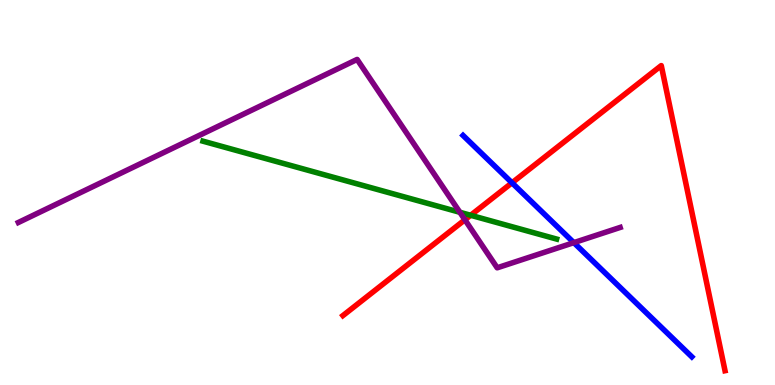[{'lines': ['blue', 'red'], 'intersections': [{'x': 6.61, 'y': 5.25}]}, {'lines': ['green', 'red'], 'intersections': [{'x': 6.07, 'y': 4.41}]}, {'lines': ['purple', 'red'], 'intersections': [{'x': 6.0, 'y': 4.29}]}, {'lines': ['blue', 'green'], 'intersections': []}, {'lines': ['blue', 'purple'], 'intersections': [{'x': 7.4, 'y': 3.7}]}, {'lines': ['green', 'purple'], 'intersections': [{'x': 5.93, 'y': 4.49}]}]